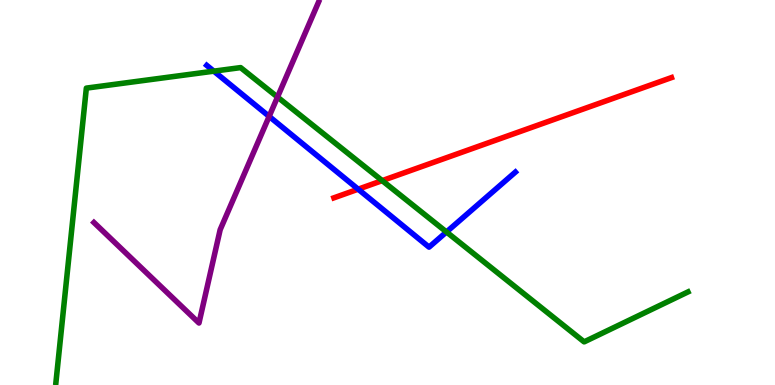[{'lines': ['blue', 'red'], 'intersections': [{'x': 4.62, 'y': 5.09}]}, {'lines': ['green', 'red'], 'intersections': [{'x': 4.93, 'y': 5.31}]}, {'lines': ['purple', 'red'], 'intersections': []}, {'lines': ['blue', 'green'], 'intersections': [{'x': 2.76, 'y': 8.15}, {'x': 5.76, 'y': 3.97}]}, {'lines': ['blue', 'purple'], 'intersections': [{'x': 3.47, 'y': 6.98}]}, {'lines': ['green', 'purple'], 'intersections': [{'x': 3.58, 'y': 7.48}]}]